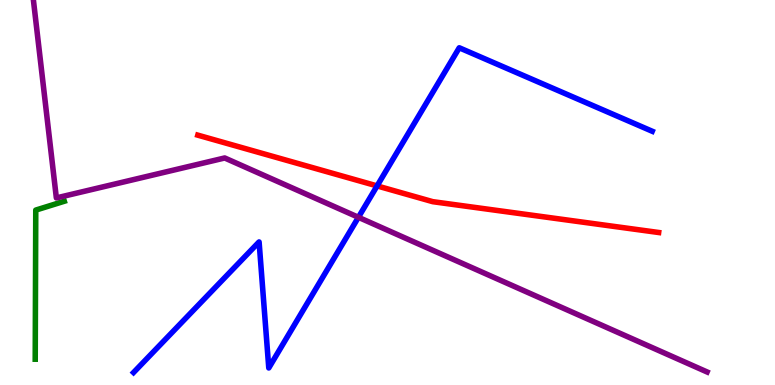[{'lines': ['blue', 'red'], 'intersections': [{'x': 4.87, 'y': 5.17}]}, {'lines': ['green', 'red'], 'intersections': []}, {'lines': ['purple', 'red'], 'intersections': []}, {'lines': ['blue', 'green'], 'intersections': []}, {'lines': ['blue', 'purple'], 'intersections': [{'x': 4.62, 'y': 4.36}]}, {'lines': ['green', 'purple'], 'intersections': []}]